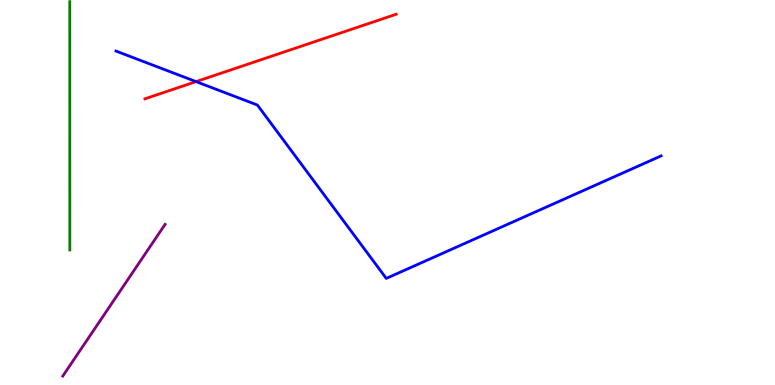[{'lines': ['blue', 'red'], 'intersections': [{'x': 2.53, 'y': 7.88}]}, {'lines': ['green', 'red'], 'intersections': []}, {'lines': ['purple', 'red'], 'intersections': []}, {'lines': ['blue', 'green'], 'intersections': []}, {'lines': ['blue', 'purple'], 'intersections': []}, {'lines': ['green', 'purple'], 'intersections': []}]